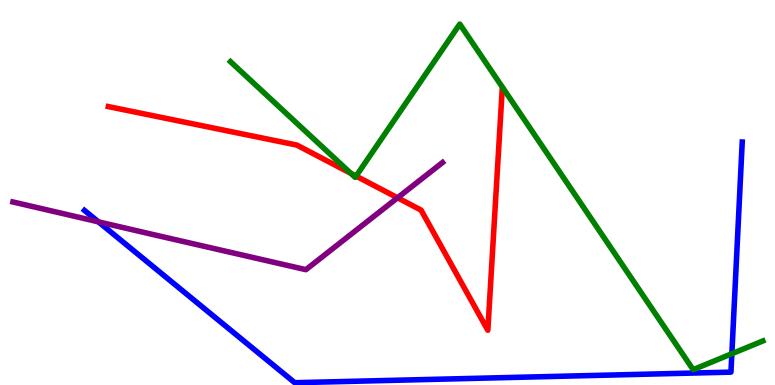[{'lines': ['blue', 'red'], 'intersections': []}, {'lines': ['green', 'red'], 'intersections': [{'x': 4.53, 'y': 5.5}, {'x': 4.59, 'y': 5.43}]}, {'lines': ['purple', 'red'], 'intersections': [{'x': 5.13, 'y': 4.86}]}, {'lines': ['blue', 'green'], 'intersections': [{'x': 9.44, 'y': 0.812}]}, {'lines': ['blue', 'purple'], 'intersections': [{'x': 1.27, 'y': 4.24}]}, {'lines': ['green', 'purple'], 'intersections': []}]